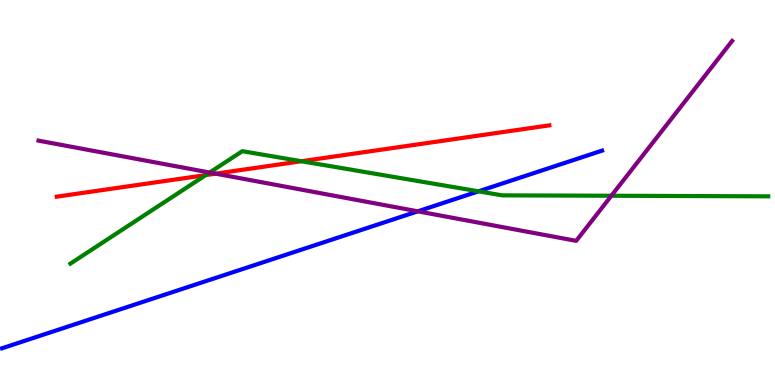[{'lines': ['blue', 'red'], 'intersections': []}, {'lines': ['green', 'red'], 'intersections': [{'x': 2.65, 'y': 5.45}, {'x': 3.89, 'y': 5.81}]}, {'lines': ['purple', 'red'], 'intersections': [{'x': 2.78, 'y': 5.49}]}, {'lines': ['blue', 'green'], 'intersections': [{'x': 6.17, 'y': 5.03}]}, {'lines': ['blue', 'purple'], 'intersections': [{'x': 5.39, 'y': 4.51}]}, {'lines': ['green', 'purple'], 'intersections': [{'x': 2.71, 'y': 5.52}, {'x': 7.89, 'y': 4.92}]}]